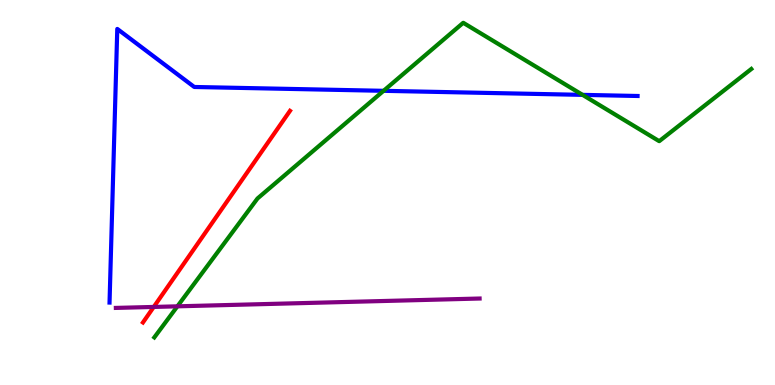[{'lines': ['blue', 'red'], 'intersections': []}, {'lines': ['green', 'red'], 'intersections': []}, {'lines': ['purple', 'red'], 'intersections': [{'x': 1.98, 'y': 2.03}]}, {'lines': ['blue', 'green'], 'intersections': [{'x': 4.95, 'y': 7.64}, {'x': 7.52, 'y': 7.54}]}, {'lines': ['blue', 'purple'], 'intersections': []}, {'lines': ['green', 'purple'], 'intersections': [{'x': 2.29, 'y': 2.04}]}]